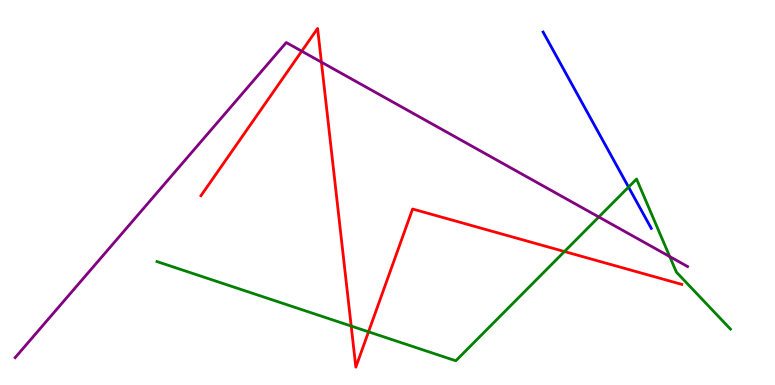[{'lines': ['blue', 'red'], 'intersections': []}, {'lines': ['green', 'red'], 'intersections': [{'x': 4.53, 'y': 1.53}, {'x': 4.76, 'y': 1.38}, {'x': 7.28, 'y': 3.47}]}, {'lines': ['purple', 'red'], 'intersections': [{'x': 3.89, 'y': 8.67}, {'x': 4.15, 'y': 8.39}]}, {'lines': ['blue', 'green'], 'intersections': [{'x': 8.11, 'y': 5.14}]}, {'lines': ['blue', 'purple'], 'intersections': []}, {'lines': ['green', 'purple'], 'intersections': [{'x': 7.73, 'y': 4.36}, {'x': 8.64, 'y': 3.34}]}]